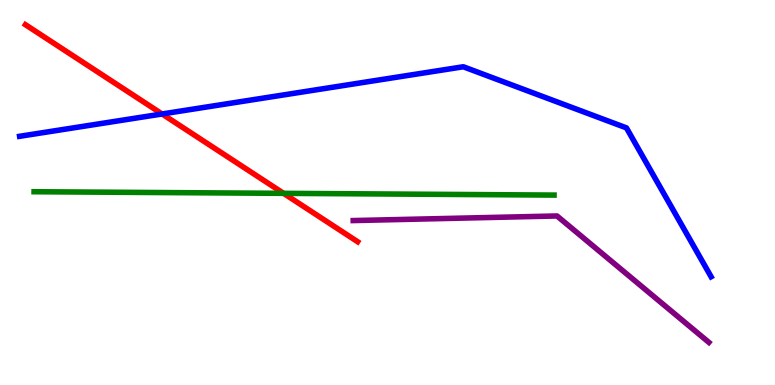[{'lines': ['blue', 'red'], 'intersections': [{'x': 2.09, 'y': 7.04}]}, {'lines': ['green', 'red'], 'intersections': [{'x': 3.66, 'y': 4.98}]}, {'lines': ['purple', 'red'], 'intersections': []}, {'lines': ['blue', 'green'], 'intersections': []}, {'lines': ['blue', 'purple'], 'intersections': []}, {'lines': ['green', 'purple'], 'intersections': []}]